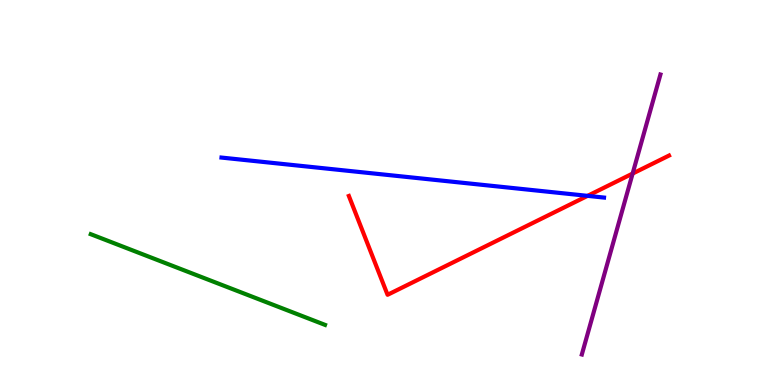[{'lines': ['blue', 'red'], 'intersections': [{'x': 7.58, 'y': 4.91}]}, {'lines': ['green', 'red'], 'intersections': []}, {'lines': ['purple', 'red'], 'intersections': [{'x': 8.16, 'y': 5.49}]}, {'lines': ['blue', 'green'], 'intersections': []}, {'lines': ['blue', 'purple'], 'intersections': []}, {'lines': ['green', 'purple'], 'intersections': []}]